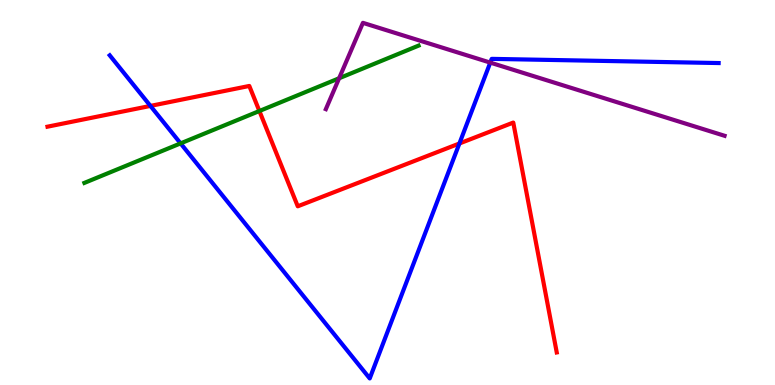[{'lines': ['blue', 'red'], 'intersections': [{'x': 1.94, 'y': 7.25}, {'x': 5.93, 'y': 6.27}]}, {'lines': ['green', 'red'], 'intersections': [{'x': 3.35, 'y': 7.12}]}, {'lines': ['purple', 'red'], 'intersections': []}, {'lines': ['blue', 'green'], 'intersections': [{'x': 2.33, 'y': 6.28}]}, {'lines': ['blue', 'purple'], 'intersections': [{'x': 6.33, 'y': 8.37}]}, {'lines': ['green', 'purple'], 'intersections': [{'x': 4.38, 'y': 7.97}]}]